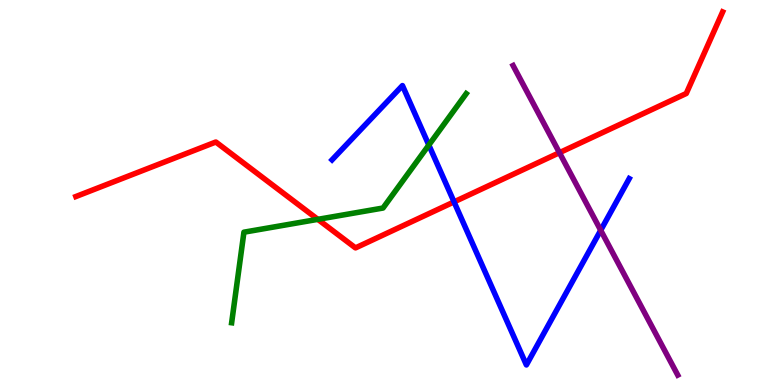[{'lines': ['blue', 'red'], 'intersections': [{'x': 5.86, 'y': 4.76}]}, {'lines': ['green', 'red'], 'intersections': [{'x': 4.1, 'y': 4.3}]}, {'lines': ['purple', 'red'], 'intersections': [{'x': 7.22, 'y': 6.03}]}, {'lines': ['blue', 'green'], 'intersections': [{'x': 5.53, 'y': 6.23}]}, {'lines': ['blue', 'purple'], 'intersections': [{'x': 7.75, 'y': 4.02}]}, {'lines': ['green', 'purple'], 'intersections': []}]